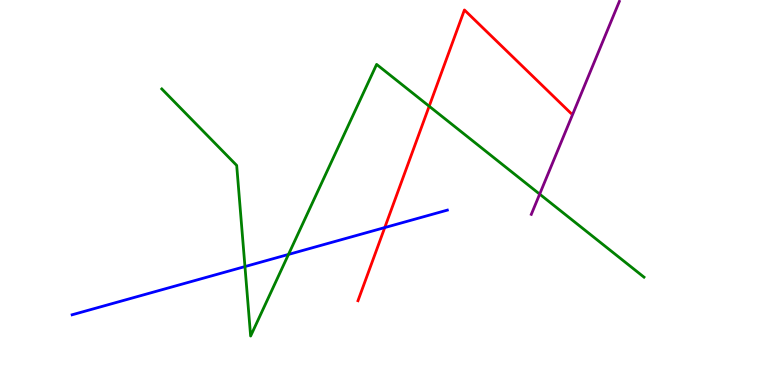[{'lines': ['blue', 'red'], 'intersections': [{'x': 4.96, 'y': 4.09}]}, {'lines': ['green', 'red'], 'intersections': [{'x': 5.54, 'y': 7.24}]}, {'lines': ['purple', 'red'], 'intersections': []}, {'lines': ['blue', 'green'], 'intersections': [{'x': 3.16, 'y': 3.08}, {'x': 3.72, 'y': 3.39}]}, {'lines': ['blue', 'purple'], 'intersections': []}, {'lines': ['green', 'purple'], 'intersections': [{'x': 6.96, 'y': 4.96}]}]